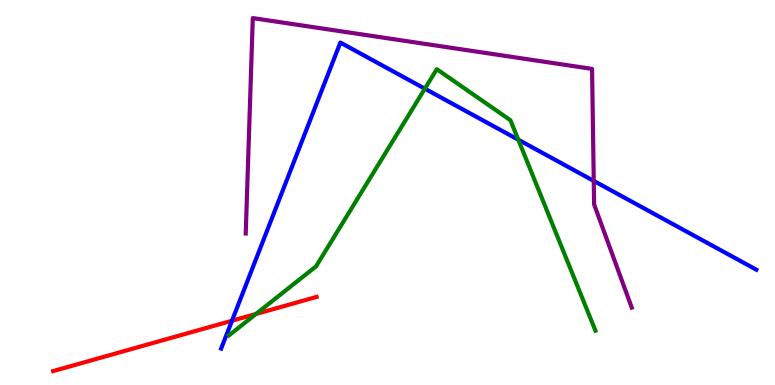[{'lines': ['blue', 'red'], 'intersections': [{'x': 2.99, 'y': 1.67}]}, {'lines': ['green', 'red'], 'intersections': [{'x': 3.3, 'y': 1.84}]}, {'lines': ['purple', 'red'], 'intersections': []}, {'lines': ['blue', 'green'], 'intersections': [{'x': 5.48, 'y': 7.7}, {'x': 6.69, 'y': 6.37}]}, {'lines': ['blue', 'purple'], 'intersections': [{'x': 7.66, 'y': 5.3}]}, {'lines': ['green', 'purple'], 'intersections': []}]